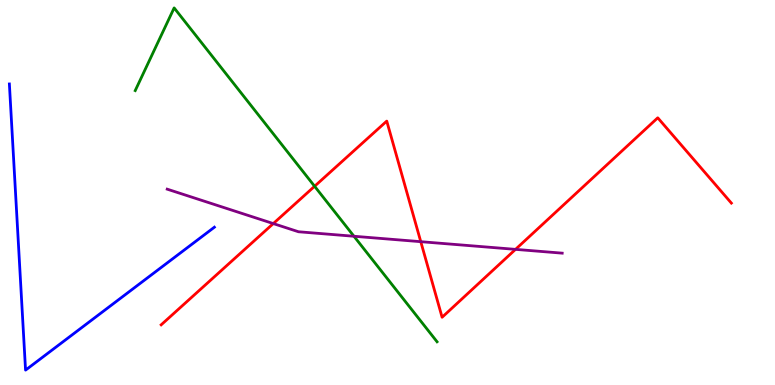[{'lines': ['blue', 'red'], 'intersections': []}, {'lines': ['green', 'red'], 'intersections': [{'x': 4.06, 'y': 5.16}]}, {'lines': ['purple', 'red'], 'intersections': [{'x': 3.53, 'y': 4.19}, {'x': 5.43, 'y': 3.72}, {'x': 6.65, 'y': 3.52}]}, {'lines': ['blue', 'green'], 'intersections': []}, {'lines': ['blue', 'purple'], 'intersections': []}, {'lines': ['green', 'purple'], 'intersections': [{'x': 4.57, 'y': 3.86}]}]